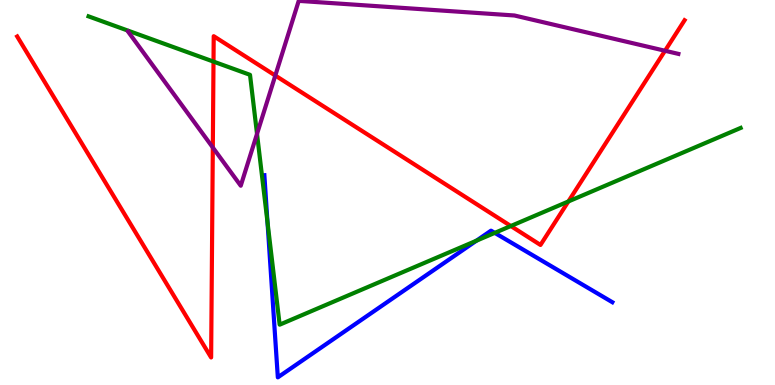[{'lines': ['blue', 'red'], 'intersections': []}, {'lines': ['green', 'red'], 'intersections': [{'x': 2.75, 'y': 8.4}, {'x': 6.59, 'y': 4.13}, {'x': 7.33, 'y': 4.77}]}, {'lines': ['purple', 'red'], 'intersections': [{'x': 2.75, 'y': 6.17}, {'x': 3.55, 'y': 8.04}, {'x': 8.58, 'y': 8.68}]}, {'lines': ['blue', 'green'], 'intersections': [{'x': 3.45, 'y': 4.23}, {'x': 6.15, 'y': 3.75}, {'x': 6.38, 'y': 3.95}]}, {'lines': ['blue', 'purple'], 'intersections': []}, {'lines': ['green', 'purple'], 'intersections': [{'x': 3.32, 'y': 6.52}]}]